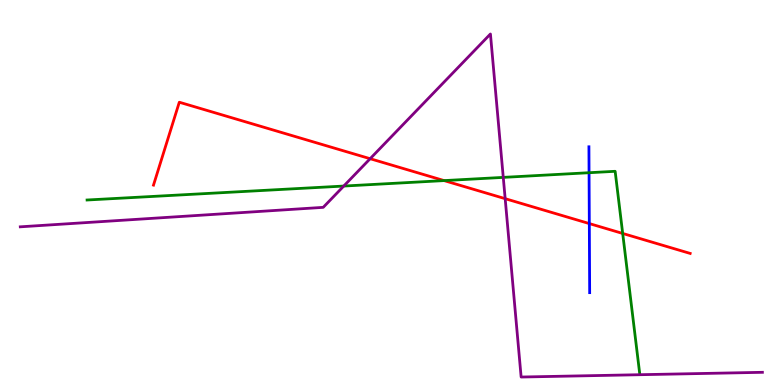[{'lines': ['blue', 'red'], 'intersections': [{'x': 7.6, 'y': 4.19}]}, {'lines': ['green', 'red'], 'intersections': [{'x': 5.73, 'y': 5.31}, {'x': 8.03, 'y': 3.94}]}, {'lines': ['purple', 'red'], 'intersections': [{'x': 4.78, 'y': 5.88}, {'x': 6.52, 'y': 4.84}]}, {'lines': ['blue', 'green'], 'intersections': [{'x': 7.6, 'y': 5.51}]}, {'lines': ['blue', 'purple'], 'intersections': []}, {'lines': ['green', 'purple'], 'intersections': [{'x': 4.44, 'y': 5.17}, {'x': 6.49, 'y': 5.39}]}]